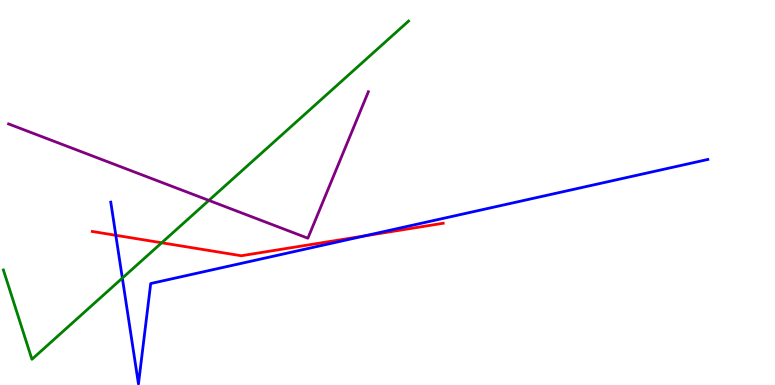[{'lines': ['blue', 'red'], 'intersections': [{'x': 1.49, 'y': 3.89}, {'x': 4.71, 'y': 3.87}]}, {'lines': ['green', 'red'], 'intersections': [{'x': 2.09, 'y': 3.69}]}, {'lines': ['purple', 'red'], 'intersections': []}, {'lines': ['blue', 'green'], 'intersections': [{'x': 1.58, 'y': 2.78}]}, {'lines': ['blue', 'purple'], 'intersections': []}, {'lines': ['green', 'purple'], 'intersections': [{'x': 2.7, 'y': 4.79}]}]